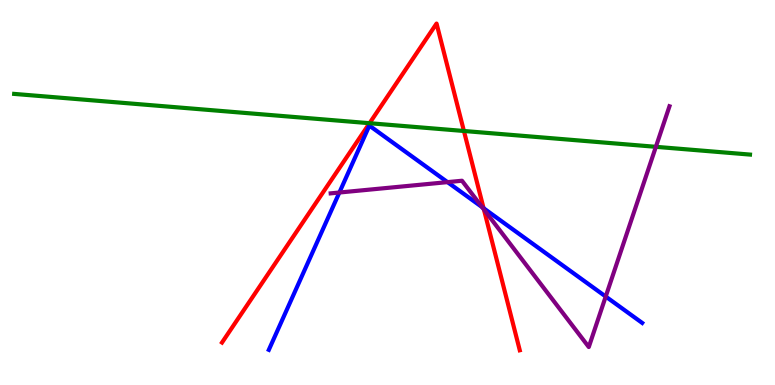[{'lines': ['blue', 'red'], 'intersections': [{'x': 6.24, 'y': 4.59}]}, {'lines': ['green', 'red'], 'intersections': [{'x': 4.77, 'y': 6.8}, {'x': 5.99, 'y': 6.6}]}, {'lines': ['purple', 'red'], 'intersections': [{'x': 6.24, 'y': 4.56}]}, {'lines': ['blue', 'green'], 'intersections': []}, {'lines': ['blue', 'purple'], 'intersections': [{'x': 4.38, 'y': 5.0}, {'x': 5.77, 'y': 5.27}, {'x': 6.22, 'y': 4.62}, {'x': 7.82, 'y': 2.3}]}, {'lines': ['green', 'purple'], 'intersections': [{'x': 8.46, 'y': 6.19}]}]